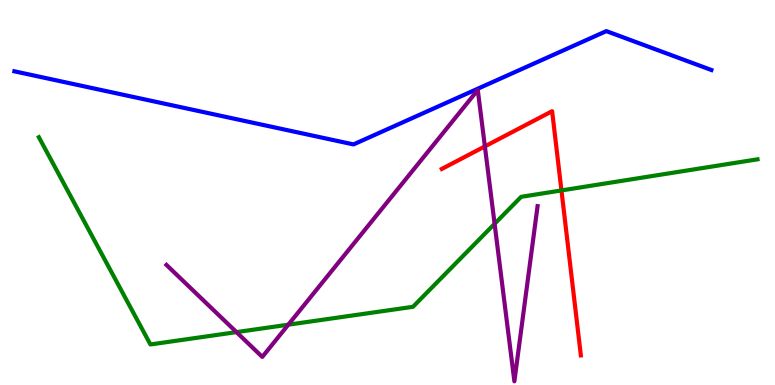[{'lines': ['blue', 'red'], 'intersections': []}, {'lines': ['green', 'red'], 'intersections': [{'x': 7.24, 'y': 5.05}]}, {'lines': ['purple', 'red'], 'intersections': [{'x': 6.26, 'y': 6.2}]}, {'lines': ['blue', 'green'], 'intersections': []}, {'lines': ['blue', 'purple'], 'intersections': []}, {'lines': ['green', 'purple'], 'intersections': [{'x': 3.05, 'y': 1.37}, {'x': 3.72, 'y': 1.57}, {'x': 6.38, 'y': 4.19}]}]